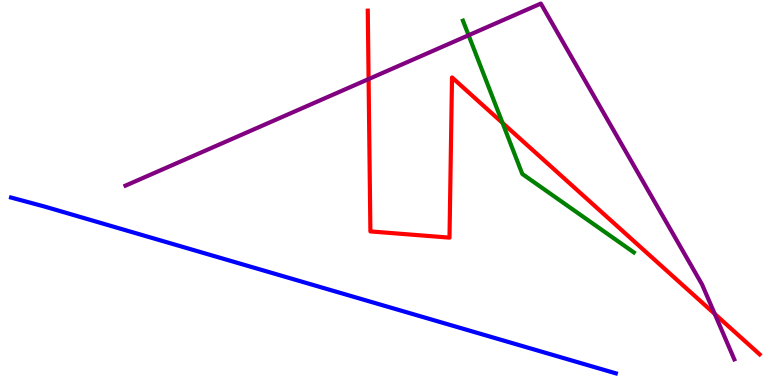[{'lines': ['blue', 'red'], 'intersections': []}, {'lines': ['green', 'red'], 'intersections': [{'x': 6.48, 'y': 6.81}]}, {'lines': ['purple', 'red'], 'intersections': [{'x': 4.76, 'y': 7.95}, {'x': 9.22, 'y': 1.85}]}, {'lines': ['blue', 'green'], 'intersections': []}, {'lines': ['blue', 'purple'], 'intersections': []}, {'lines': ['green', 'purple'], 'intersections': [{'x': 6.05, 'y': 9.08}]}]